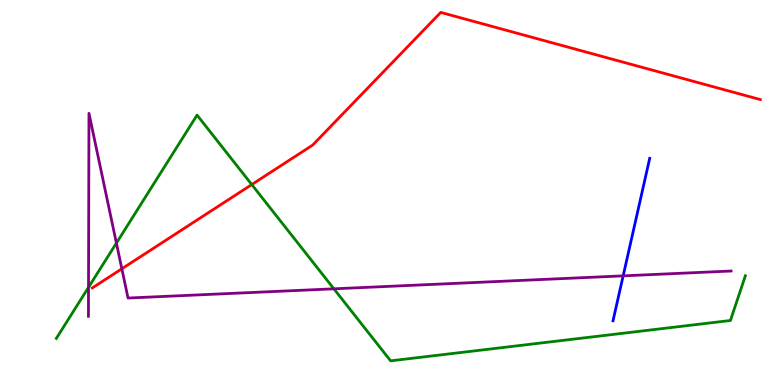[{'lines': ['blue', 'red'], 'intersections': []}, {'lines': ['green', 'red'], 'intersections': [{'x': 3.25, 'y': 5.21}]}, {'lines': ['purple', 'red'], 'intersections': [{'x': 1.57, 'y': 3.02}]}, {'lines': ['blue', 'green'], 'intersections': []}, {'lines': ['blue', 'purple'], 'intersections': [{'x': 8.04, 'y': 2.83}]}, {'lines': ['green', 'purple'], 'intersections': [{'x': 1.14, 'y': 2.54}, {'x': 1.5, 'y': 3.69}, {'x': 4.31, 'y': 2.5}]}]